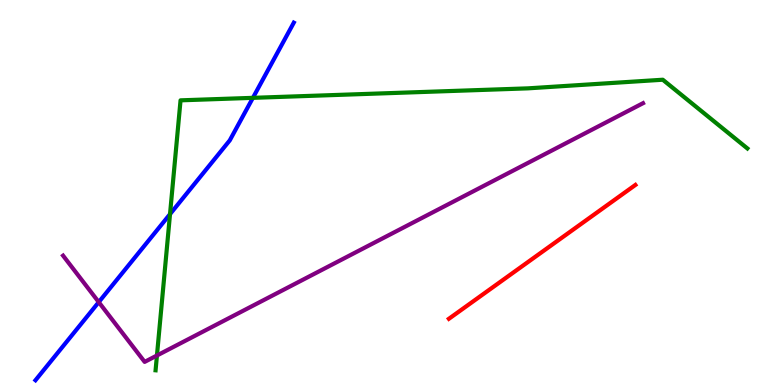[{'lines': ['blue', 'red'], 'intersections': []}, {'lines': ['green', 'red'], 'intersections': []}, {'lines': ['purple', 'red'], 'intersections': []}, {'lines': ['blue', 'green'], 'intersections': [{'x': 2.19, 'y': 4.44}, {'x': 3.26, 'y': 7.46}]}, {'lines': ['blue', 'purple'], 'intersections': [{'x': 1.27, 'y': 2.15}]}, {'lines': ['green', 'purple'], 'intersections': [{'x': 2.03, 'y': 0.766}]}]